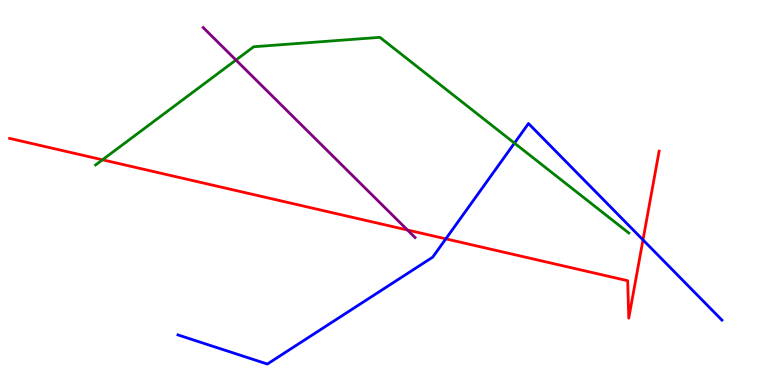[{'lines': ['blue', 'red'], 'intersections': [{'x': 5.75, 'y': 3.8}, {'x': 8.3, 'y': 3.77}]}, {'lines': ['green', 'red'], 'intersections': [{'x': 1.32, 'y': 5.85}]}, {'lines': ['purple', 'red'], 'intersections': [{'x': 5.26, 'y': 4.03}]}, {'lines': ['blue', 'green'], 'intersections': [{'x': 6.64, 'y': 6.28}]}, {'lines': ['blue', 'purple'], 'intersections': []}, {'lines': ['green', 'purple'], 'intersections': [{'x': 3.04, 'y': 8.44}]}]